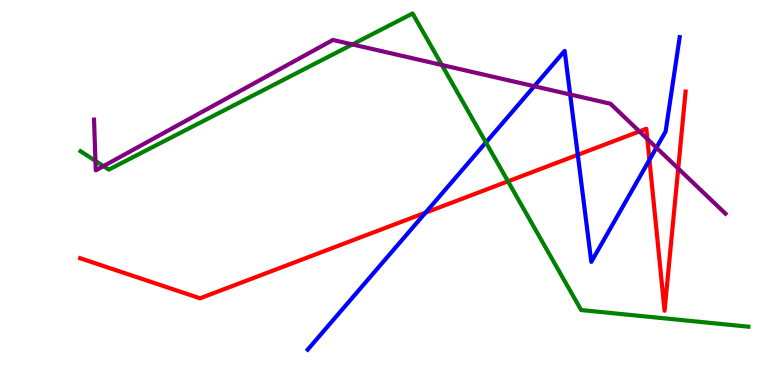[{'lines': ['blue', 'red'], 'intersections': [{'x': 5.49, 'y': 4.48}, {'x': 7.46, 'y': 5.98}, {'x': 8.38, 'y': 5.85}]}, {'lines': ['green', 'red'], 'intersections': [{'x': 6.55, 'y': 5.29}]}, {'lines': ['purple', 'red'], 'intersections': [{'x': 8.25, 'y': 6.59}, {'x': 8.35, 'y': 6.39}, {'x': 8.75, 'y': 5.62}]}, {'lines': ['blue', 'green'], 'intersections': [{'x': 6.27, 'y': 6.3}]}, {'lines': ['blue', 'purple'], 'intersections': [{'x': 6.89, 'y': 7.76}, {'x': 7.36, 'y': 7.55}, {'x': 8.47, 'y': 6.16}]}, {'lines': ['green', 'purple'], 'intersections': [{'x': 1.23, 'y': 5.82}, {'x': 1.34, 'y': 5.69}, {'x': 4.55, 'y': 8.85}, {'x': 5.7, 'y': 8.31}]}]